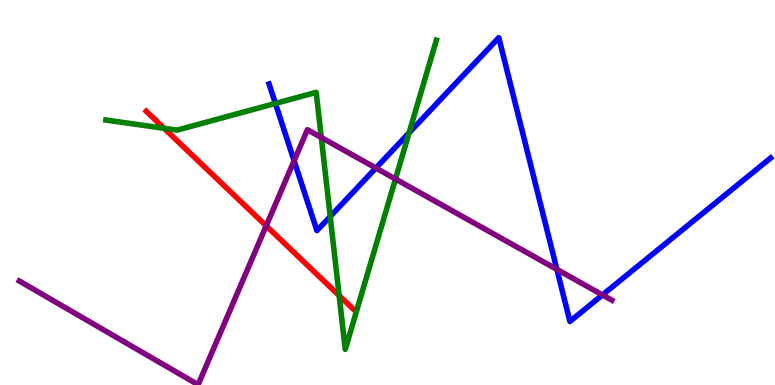[{'lines': ['blue', 'red'], 'intersections': []}, {'lines': ['green', 'red'], 'intersections': [{'x': 2.12, 'y': 6.67}, {'x': 4.38, 'y': 2.32}]}, {'lines': ['purple', 'red'], 'intersections': [{'x': 3.43, 'y': 4.13}]}, {'lines': ['blue', 'green'], 'intersections': [{'x': 3.55, 'y': 7.31}, {'x': 4.26, 'y': 4.38}, {'x': 5.28, 'y': 6.55}]}, {'lines': ['blue', 'purple'], 'intersections': [{'x': 3.79, 'y': 5.82}, {'x': 4.85, 'y': 5.64}, {'x': 7.19, 'y': 3.0}, {'x': 7.77, 'y': 2.34}]}, {'lines': ['green', 'purple'], 'intersections': [{'x': 4.15, 'y': 6.43}, {'x': 5.1, 'y': 5.35}]}]